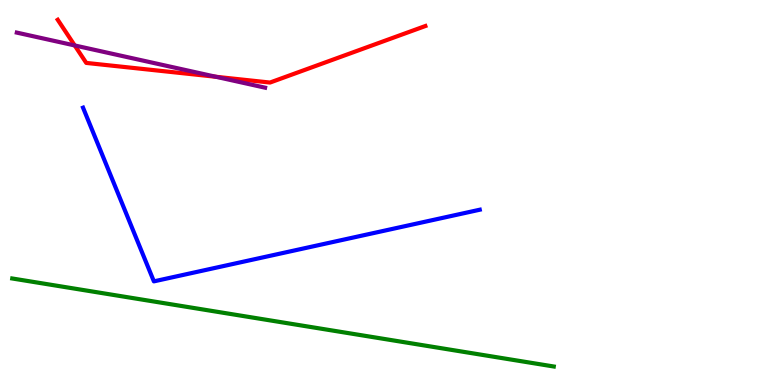[{'lines': ['blue', 'red'], 'intersections': []}, {'lines': ['green', 'red'], 'intersections': []}, {'lines': ['purple', 'red'], 'intersections': [{'x': 0.964, 'y': 8.82}, {'x': 2.79, 'y': 8.01}]}, {'lines': ['blue', 'green'], 'intersections': []}, {'lines': ['blue', 'purple'], 'intersections': []}, {'lines': ['green', 'purple'], 'intersections': []}]